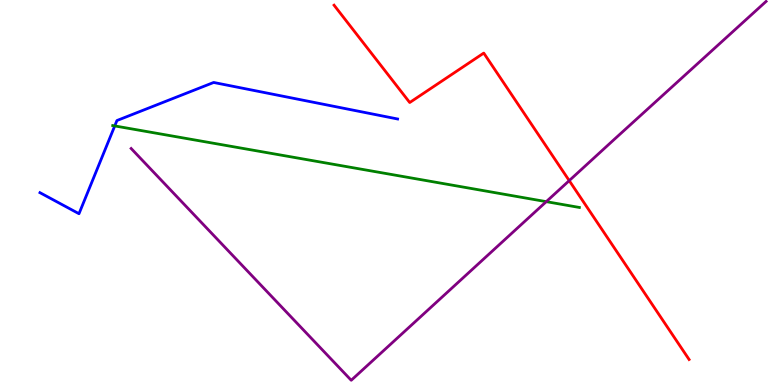[{'lines': ['blue', 'red'], 'intersections': []}, {'lines': ['green', 'red'], 'intersections': []}, {'lines': ['purple', 'red'], 'intersections': [{'x': 7.34, 'y': 5.31}]}, {'lines': ['blue', 'green'], 'intersections': [{'x': 1.48, 'y': 6.73}]}, {'lines': ['blue', 'purple'], 'intersections': []}, {'lines': ['green', 'purple'], 'intersections': [{'x': 7.05, 'y': 4.76}]}]